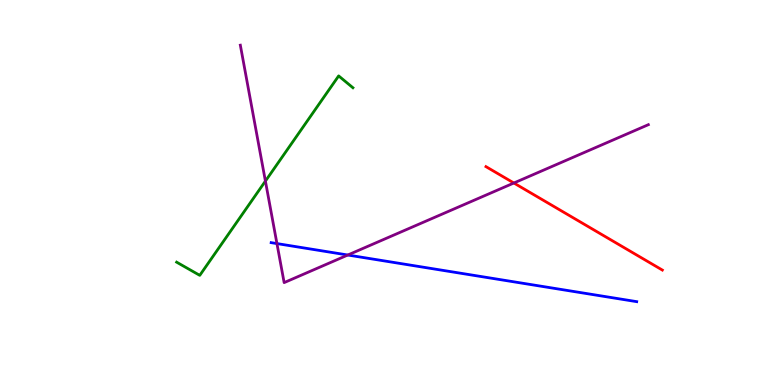[{'lines': ['blue', 'red'], 'intersections': []}, {'lines': ['green', 'red'], 'intersections': []}, {'lines': ['purple', 'red'], 'intersections': [{'x': 6.63, 'y': 5.25}]}, {'lines': ['blue', 'green'], 'intersections': []}, {'lines': ['blue', 'purple'], 'intersections': [{'x': 3.57, 'y': 3.67}, {'x': 4.49, 'y': 3.38}]}, {'lines': ['green', 'purple'], 'intersections': [{'x': 3.42, 'y': 5.3}]}]